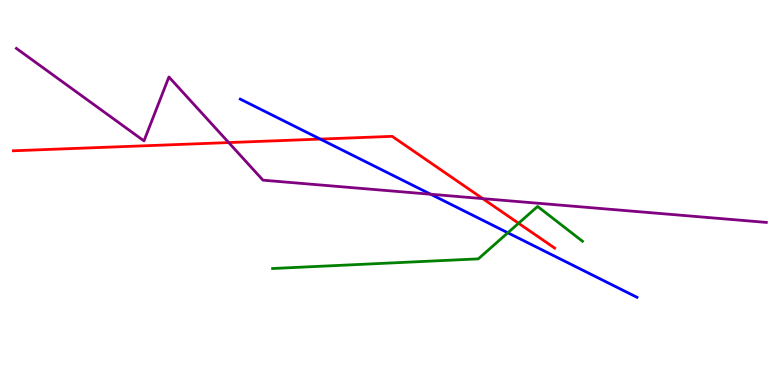[{'lines': ['blue', 'red'], 'intersections': [{'x': 4.13, 'y': 6.39}]}, {'lines': ['green', 'red'], 'intersections': [{'x': 6.69, 'y': 4.2}]}, {'lines': ['purple', 'red'], 'intersections': [{'x': 2.95, 'y': 6.3}, {'x': 6.23, 'y': 4.84}]}, {'lines': ['blue', 'green'], 'intersections': [{'x': 6.55, 'y': 3.95}]}, {'lines': ['blue', 'purple'], 'intersections': [{'x': 5.56, 'y': 4.95}]}, {'lines': ['green', 'purple'], 'intersections': []}]